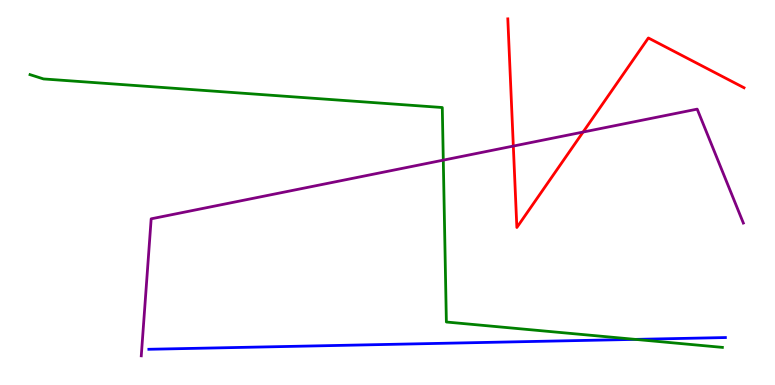[{'lines': ['blue', 'red'], 'intersections': []}, {'lines': ['green', 'red'], 'intersections': []}, {'lines': ['purple', 'red'], 'intersections': [{'x': 6.62, 'y': 6.21}, {'x': 7.52, 'y': 6.57}]}, {'lines': ['blue', 'green'], 'intersections': [{'x': 8.2, 'y': 1.18}]}, {'lines': ['blue', 'purple'], 'intersections': []}, {'lines': ['green', 'purple'], 'intersections': [{'x': 5.72, 'y': 5.84}]}]